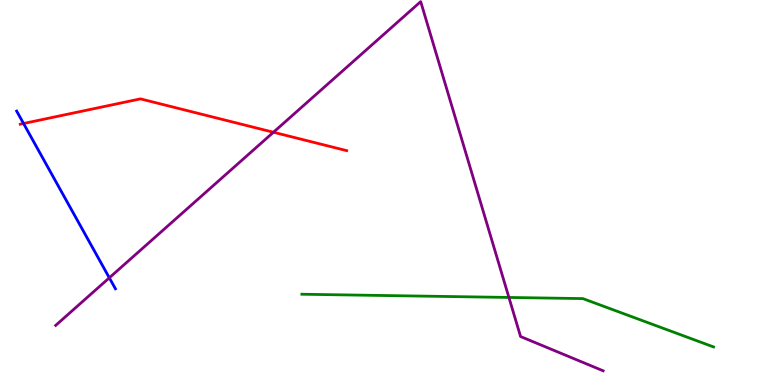[{'lines': ['blue', 'red'], 'intersections': [{'x': 0.304, 'y': 6.79}]}, {'lines': ['green', 'red'], 'intersections': []}, {'lines': ['purple', 'red'], 'intersections': [{'x': 3.53, 'y': 6.56}]}, {'lines': ['blue', 'green'], 'intersections': []}, {'lines': ['blue', 'purple'], 'intersections': [{'x': 1.41, 'y': 2.78}]}, {'lines': ['green', 'purple'], 'intersections': [{'x': 6.57, 'y': 2.27}]}]